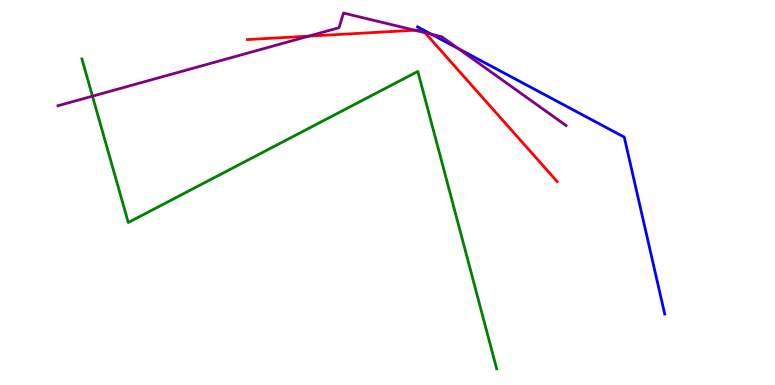[{'lines': ['blue', 'red'], 'intersections': []}, {'lines': ['green', 'red'], 'intersections': []}, {'lines': ['purple', 'red'], 'intersections': [{'x': 3.98, 'y': 9.06}, {'x': 5.35, 'y': 9.21}, {'x': 5.48, 'y': 9.15}]}, {'lines': ['blue', 'green'], 'intersections': []}, {'lines': ['blue', 'purple'], 'intersections': [{'x': 5.57, 'y': 9.11}, {'x': 5.92, 'y': 8.74}]}, {'lines': ['green', 'purple'], 'intersections': [{'x': 1.19, 'y': 7.5}]}]